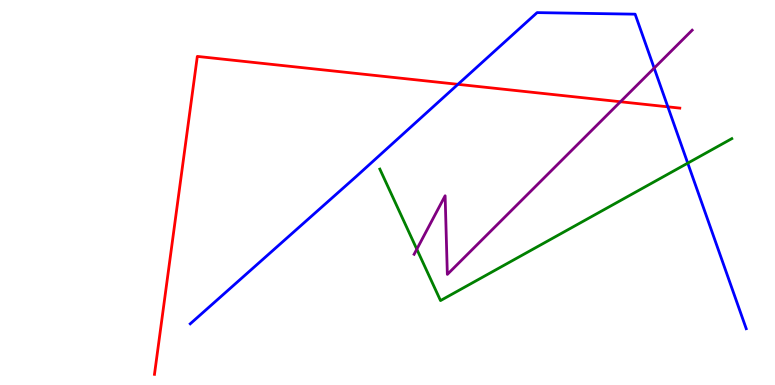[{'lines': ['blue', 'red'], 'intersections': [{'x': 5.91, 'y': 7.81}, {'x': 8.62, 'y': 7.23}]}, {'lines': ['green', 'red'], 'intersections': []}, {'lines': ['purple', 'red'], 'intersections': [{'x': 8.01, 'y': 7.36}]}, {'lines': ['blue', 'green'], 'intersections': [{'x': 8.87, 'y': 5.76}]}, {'lines': ['blue', 'purple'], 'intersections': [{'x': 8.44, 'y': 8.23}]}, {'lines': ['green', 'purple'], 'intersections': [{'x': 5.38, 'y': 3.53}]}]